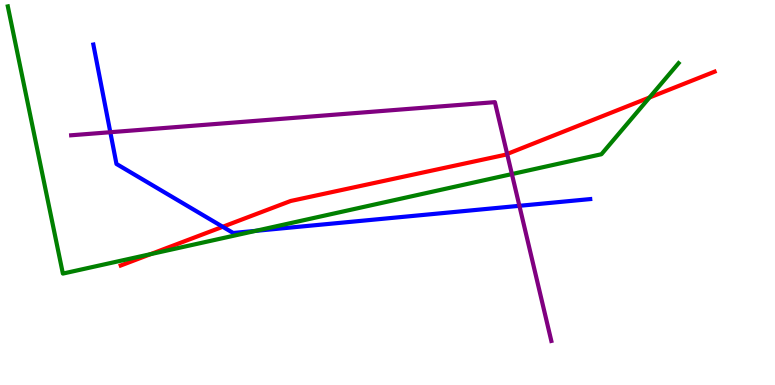[{'lines': ['blue', 'red'], 'intersections': [{'x': 2.87, 'y': 4.11}]}, {'lines': ['green', 'red'], 'intersections': [{'x': 1.94, 'y': 3.4}, {'x': 8.38, 'y': 7.47}]}, {'lines': ['purple', 'red'], 'intersections': [{'x': 6.54, 'y': 6.0}]}, {'lines': ['blue', 'green'], 'intersections': [{'x': 3.3, 'y': 4.0}]}, {'lines': ['blue', 'purple'], 'intersections': [{'x': 1.42, 'y': 6.57}, {'x': 6.7, 'y': 4.65}]}, {'lines': ['green', 'purple'], 'intersections': [{'x': 6.61, 'y': 5.48}]}]